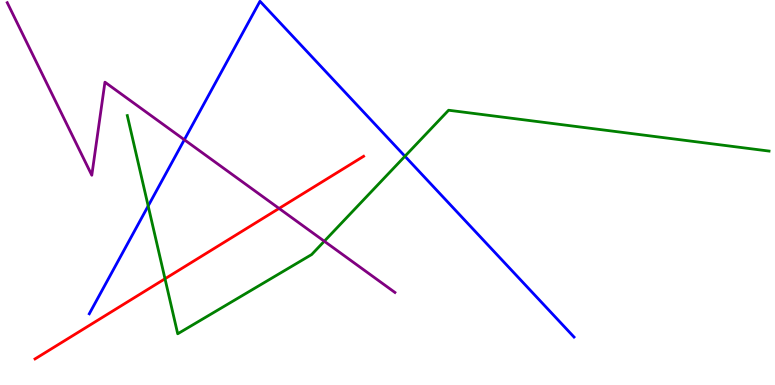[{'lines': ['blue', 'red'], 'intersections': []}, {'lines': ['green', 'red'], 'intersections': [{'x': 2.13, 'y': 2.76}]}, {'lines': ['purple', 'red'], 'intersections': [{'x': 3.6, 'y': 4.59}]}, {'lines': ['blue', 'green'], 'intersections': [{'x': 1.91, 'y': 4.65}, {'x': 5.22, 'y': 5.94}]}, {'lines': ['blue', 'purple'], 'intersections': [{'x': 2.38, 'y': 6.37}]}, {'lines': ['green', 'purple'], 'intersections': [{'x': 4.18, 'y': 3.73}]}]